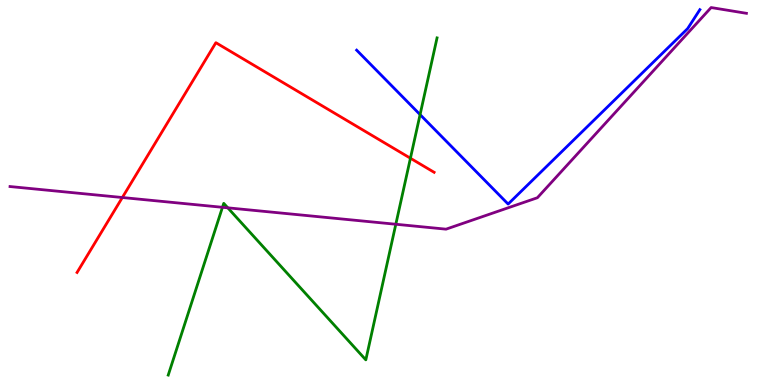[{'lines': ['blue', 'red'], 'intersections': []}, {'lines': ['green', 'red'], 'intersections': [{'x': 5.3, 'y': 5.89}]}, {'lines': ['purple', 'red'], 'intersections': [{'x': 1.58, 'y': 4.87}]}, {'lines': ['blue', 'green'], 'intersections': [{'x': 5.42, 'y': 7.02}]}, {'lines': ['blue', 'purple'], 'intersections': []}, {'lines': ['green', 'purple'], 'intersections': [{'x': 2.87, 'y': 4.62}, {'x': 2.94, 'y': 4.6}, {'x': 5.11, 'y': 4.18}]}]